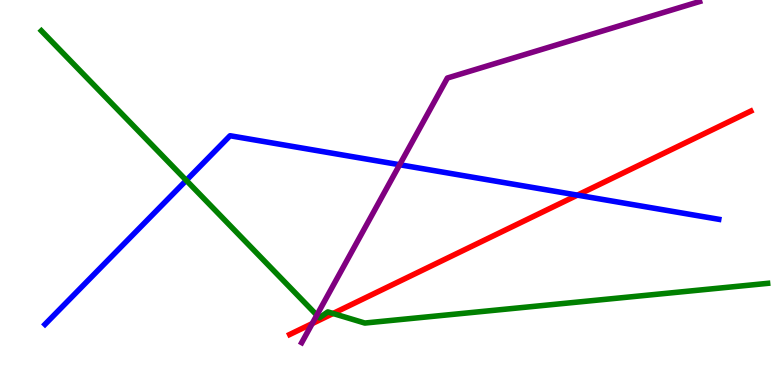[{'lines': ['blue', 'red'], 'intersections': [{'x': 7.45, 'y': 4.93}]}, {'lines': ['green', 'red'], 'intersections': [{'x': 4.3, 'y': 1.86}]}, {'lines': ['purple', 'red'], 'intersections': [{'x': 4.03, 'y': 1.59}]}, {'lines': ['blue', 'green'], 'intersections': [{'x': 2.4, 'y': 5.32}]}, {'lines': ['blue', 'purple'], 'intersections': [{'x': 5.16, 'y': 5.72}]}, {'lines': ['green', 'purple'], 'intersections': [{'x': 4.09, 'y': 1.81}]}]